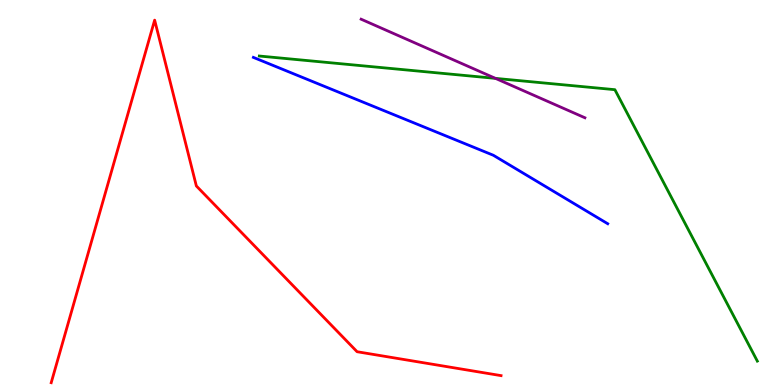[{'lines': ['blue', 'red'], 'intersections': []}, {'lines': ['green', 'red'], 'intersections': []}, {'lines': ['purple', 'red'], 'intersections': []}, {'lines': ['blue', 'green'], 'intersections': []}, {'lines': ['blue', 'purple'], 'intersections': []}, {'lines': ['green', 'purple'], 'intersections': [{'x': 6.39, 'y': 7.96}]}]